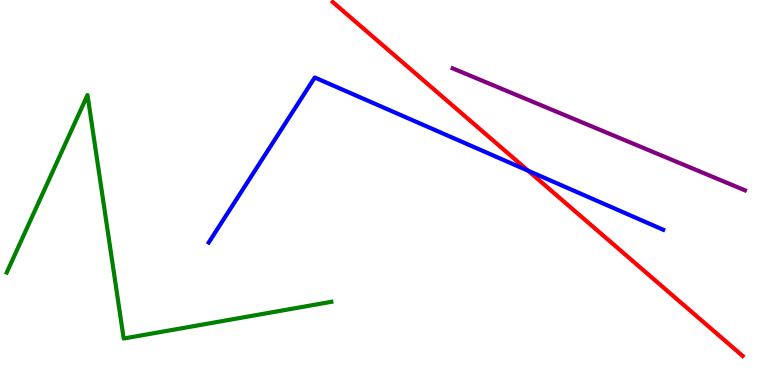[{'lines': ['blue', 'red'], 'intersections': [{'x': 6.81, 'y': 5.57}]}, {'lines': ['green', 'red'], 'intersections': []}, {'lines': ['purple', 'red'], 'intersections': []}, {'lines': ['blue', 'green'], 'intersections': []}, {'lines': ['blue', 'purple'], 'intersections': []}, {'lines': ['green', 'purple'], 'intersections': []}]